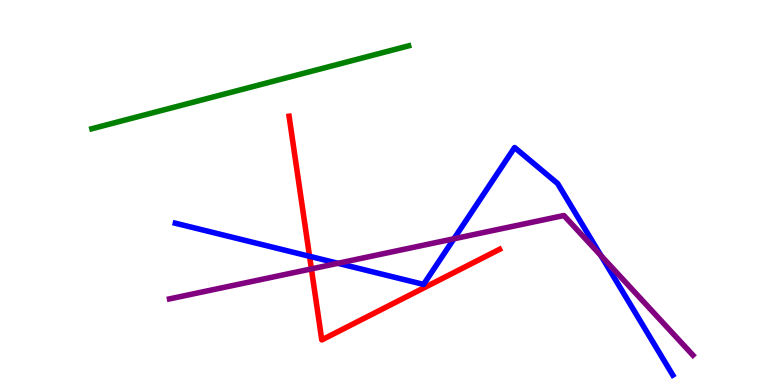[{'lines': ['blue', 'red'], 'intersections': [{'x': 3.99, 'y': 3.34}]}, {'lines': ['green', 'red'], 'intersections': []}, {'lines': ['purple', 'red'], 'intersections': [{'x': 4.02, 'y': 3.02}]}, {'lines': ['blue', 'green'], 'intersections': []}, {'lines': ['blue', 'purple'], 'intersections': [{'x': 4.36, 'y': 3.16}, {'x': 5.86, 'y': 3.8}, {'x': 7.76, 'y': 3.36}]}, {'lines': ['green', 'purple'], 'intersections': []}]